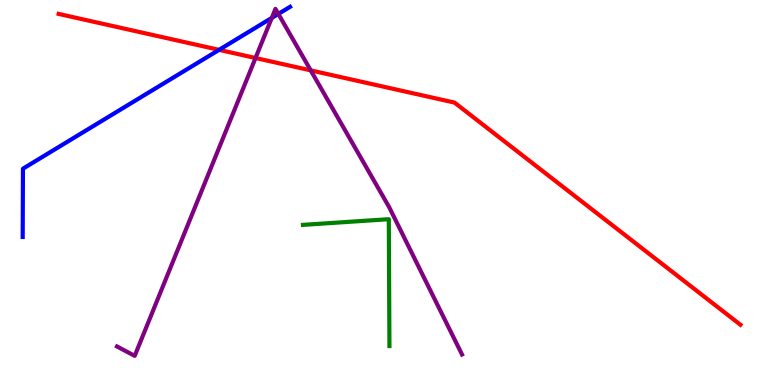[{'lines': ['blue', 'red'], 'intersections': [{'x': 2.83, 'y': 8.71}]}, {'lines': ['green', 'red'], 'intersections': []}, {'lines': ['purple', 'red'], 'intersections': [{'x': 3.3, 'y': 8.49}, {'x': 4.01, 'y': 8.17}]}, {'lines': ['blue', 'green'], 'intersections': []}, {'lines': ['blue', 'purple'], 'intersections': [{'x': 3.51, 'y': 9.53}, {'x': 3.59, 'y': 9.64}]}, {'lines': ['green', 'purple'], 'intersections': []}]